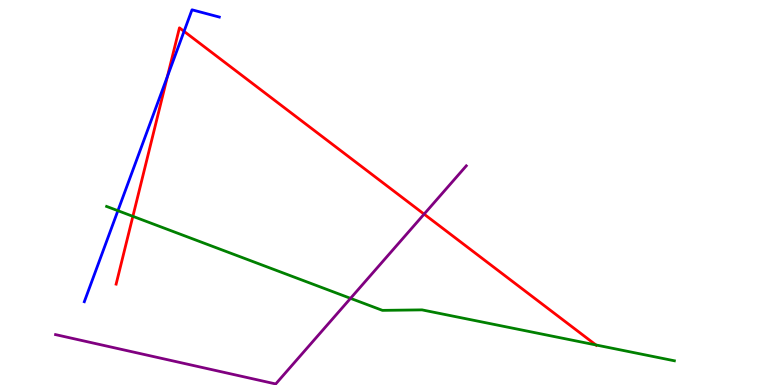[{'lines': ['blue', 'red'], 'intersections': [{'x': 2.16, 'y': 8.02}, {'x': 2.37, 'y': 9.19}]}, {'lines': ['green', 'red'], 'intersections': [{'x': 1.71, 'y': 4.38}, {'x': 7.69, 'y': 1.04}]}, {'lines': ['purple', 'red'], 'intersections': [{'x': 5.47, 'y': 4.44}]}, {'lines': ['blue', 'green'], 'intersections': [{'x': 1.52, 'y': 4.53}]}, {'lines': ['blue', 'purple'], 'intersections': []}, {'lines': ['green', 'purple'], 'intersections': [{'x': 4.52, 'y': 2.25}]}]